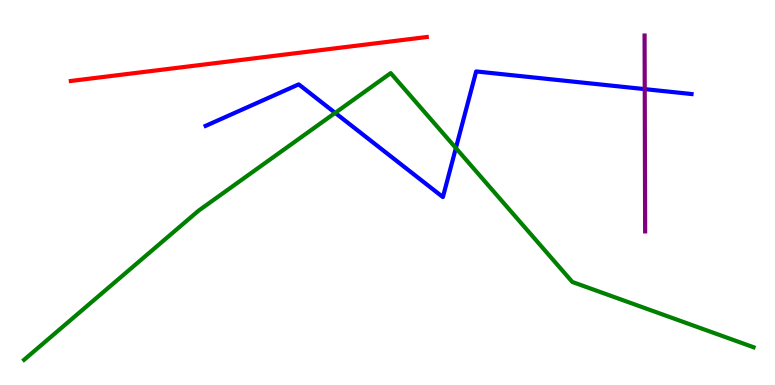[{'lines': ['blue', 'red'], 'intersections': []}, {'lines': ['green', 'red'], 'intersections': []}, {'lines': ['purple', 'red'], 'intersections': []}, {'lines': ['blue', 'green'], 'intersections': [{'x': 4.32, 'y': 7.07}, {'x': 5.88, 'y': 6.15}]}, {'lines': ['blue', 'purple'], 'intersections': [{'x': 8.32, 'y': 7.69}]}, {'lines': ['green', 'purple'], 'intersections': []}]